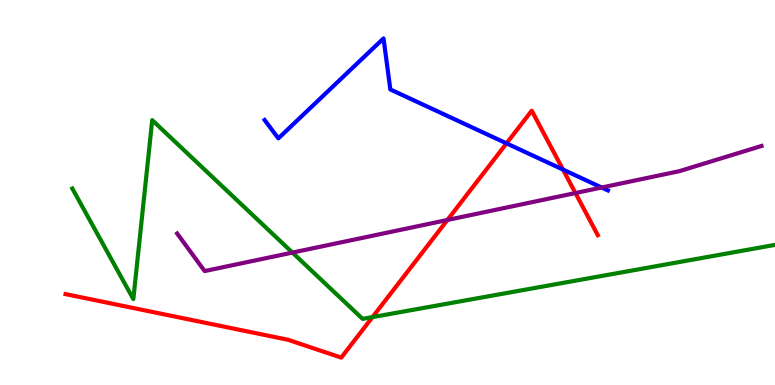[{'lines': ['blue', 'red'], 'intersections': [{'x': 6.54, 'y': 6.28}, {'x': 7.26, 'y': 5.6}]}, {'lines': ['green', 'red'], 'intersections': [{'x': 4.81, 'y': 1.76}]}, {'lines': ['purple', 'red'], 'intersections': [{'x': 5.77, 'y': 4.29}, {'x': 7.42, 'y': 4.99}]}, {'lines': ['blue', 'green'], 'intersections': []}, {'lines': ['blue', 'purple'], 'intersections': [{'x': 7.76, 'y': 5.13}]}, {'lines': ['green', 'purple'], 'intersections': [{'x': 3.77, 'y': 3.44}]}]